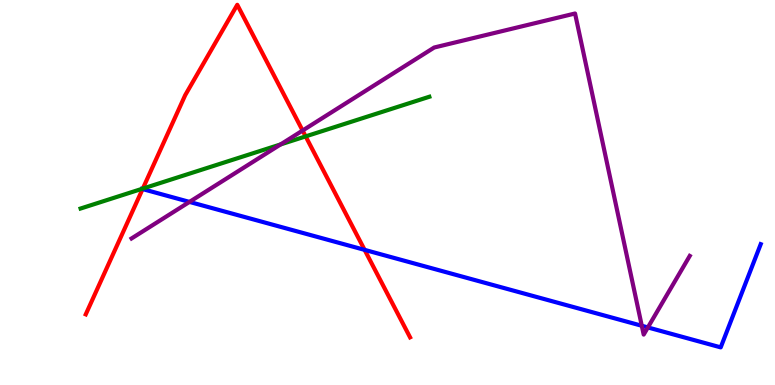[{'lines': ['blue', 'red'], 'intersections': [{'x': 1.84, 'y': 5.09}, {'x': 4.7, 'y': 3.51}]}, {'lines': ['green', 'red'], 'intersections': [{'x': 1.84, 'y': 5.1}, {'x': 3.94, 'y': 6.46}]}, {'lines': ['purple', 'red'], 'intersections': [{'x': 3.9, 'y': 6.61}]}, {'lines': ['blue', 'green'], 'intersections': []}, {'lines': ['blue', 'purple'], 'intersections': [{'x': 2.44, 'y': 4.76}, {'x': 8.28, 'y': 1.54}, {'x': 8.36, 'y': 1.5}]}, {'lines': ['green', 'purple'], 'intersections': [{'x': 3.62, 'y': 6.25}]}]